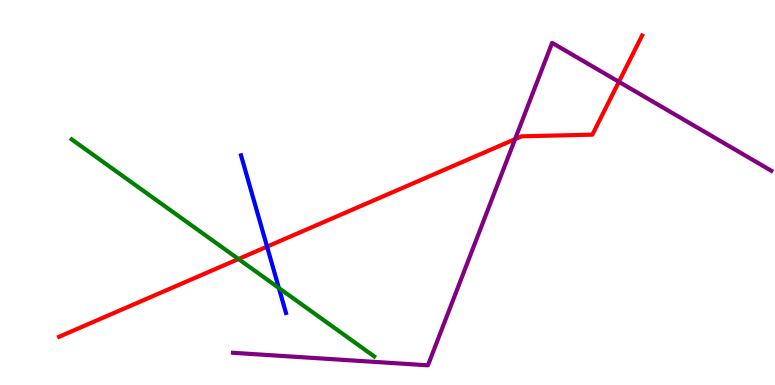[{'lines': ['blue', 'red'], 'intersections': [{'x': 3.45, 'y': 3.59}]}, {'lines': ['green', 'red'], 'intersections': [{'x': 3.08, 'y': 3.27}]}, {'lines': ['purple', 'red'], 'intersections': [{'x': 6.65, 'y': 6.39}, {'x': 7.99, 'y': 7.87}]}, {'lines': ['blue', 'green'], 'intersections': [{'x': 3.6, 'y': 2.52}]}, {'lines': ['blue', 'purple'], 'intersections': []}, {'lines': ['green', 'purple'], 'intersections': []}]